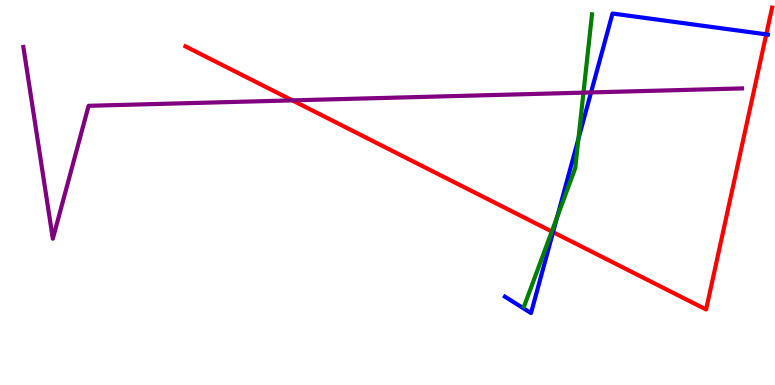[{'lines': ['blue', 'red'], 'intersections': [{'x': 7.14, 'y': 3.97}, {'x': 9.89, 'y': 9.11}]}, {'lines': ['green', 'red'], 'intersections': [{'x': 7.12, 'y': 3.99}]}, {'lines': ['purple', 'red'], 'intersections': [{'x': 3.77, 'y': 7.39}]}, {'lines': ['blue', 'green'], 'intersections': [{'x': 7.19, 'y': 4.36}, {'x': 7.46, 'y': 6.39}]}, {'lines': ['blue', 'purple'], 'intersections': [{'x': 7.63, 'y': 7.6}]}, {'lines': ['green', 'purple'], 'intersections': [{'x': 7.53, 'y': 7.59}]}]